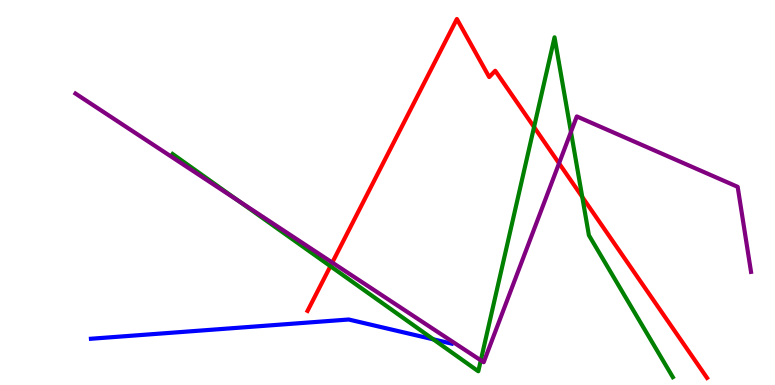[{'lines': ['blue', 'red'], 'intersections': []}, {'lines': ['green', 'red'], 'intersections': [{'x': 4.26, 'y': 3.09}, {'x': 6.89, 'y': 6.7}, {'x': 7.51, 'y': 4.88}]}, {'lines': ['purple', 'red'], 'intersections': [{'x': 4.29, 'y': 3.18}, {'x': 7.21, 'y': 5.76}]}, {'lines': ['blue', 'green'], 'intersections': [{'x': 5.59, 'y': 1.19}]}, {'lines': ['blue', 'purple'], 'intersections': []}, {'lines': ['green', 'purple'], 'intersections': [{'x': 3.07, 'y': 4.79}, {'x': 6.2, 'y': 0.641}, {'x': 7.37, 'y': 6.57}]}]